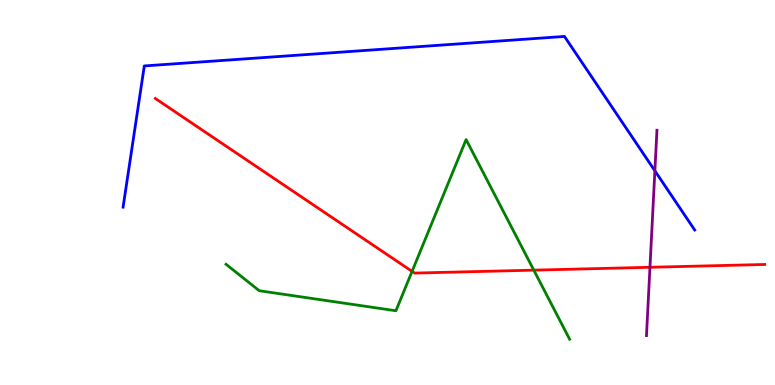[{'lines': ['blue', 'red'], 'intersections': []}, {'lines': ['green', 'red'], 'intersections': [{'x': 5.32, 'y': 2.95}, {'x': 6.89, 'y': 2.98}]}, {'lines': ['purple', 'red'], 'intersections': [{'x': 8.39, 'y': 3.06}]}, {'lines': ['blue', 'green'], 'intersections': []}, {'lines': ['blue', 'purple'], 'intersections': [{'x': 8.45, 'y': 5.56}]}, {'lines': ['green', 'purple'], 'intersections': []}]